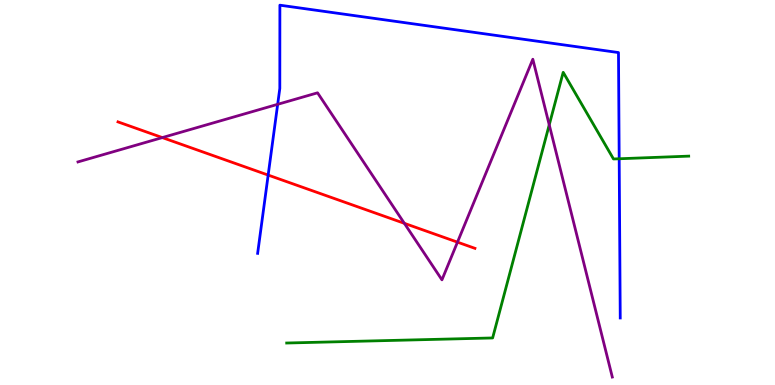[{'lines': ['blue', 'red'], 'intersections': [{'x': 3.46, 'y': 5.45}]}, {'lines': ['green', 'red'], 'intersections': []}, {'lines': ['purple', 'red'], 'intersections': [{'x': 2.09, 'y': 6.43}, {'x': 5.22, 'y': 4.2}, {'x': 5.9, 'y': 3.71}]}, {'lines': ['blue', 'green'], 'intersections': [{'x': 7.99, 'y': 5.88}]}, {'lines': ['blue', 'purple'], 'intersections': [{'x': 3.58, 'y': 7.29}]}, {'lines': ['green', 'purple'], 'intersections': [{'x': 7.09, 'y': 6.76}]}]